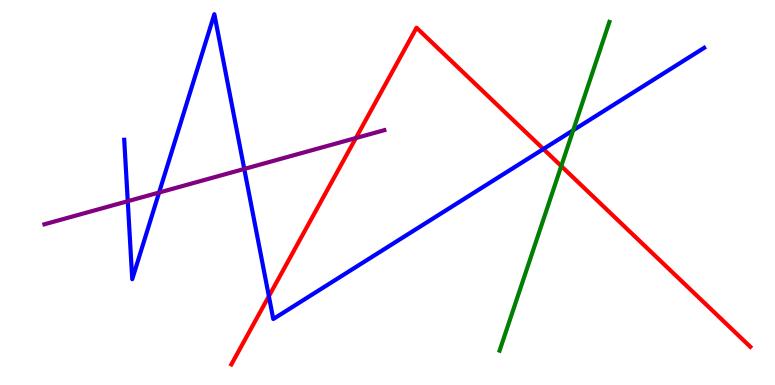[{'lines': ['blue', 'red'], 'intersections': [{'x': 3.47, 'y': 2.31}, {'x': 7.01, 'y': 6.13}]}, {'lines': ['green', 'red'], 'intersections': [{'x': 7.24, 'y': 5.69}]}, {'lines': ['purple', 'red'], 'intersections': [{'x': 4.59, 'y': 6.41}]}, {'lines': ['blue', 'green'], 'intersections': [{'x': 7.4, 'y': 6.62}]}, {'lines': ['blue', 'purple'], 'intersections': [{'x': 1.65, 'y': 4.77}, {'x': 2.05, 'y': 5.0}, {'x': 3.15, 'y': 5.61}]}, {'lines': ['green', 'purple'], 'intersections': []}]